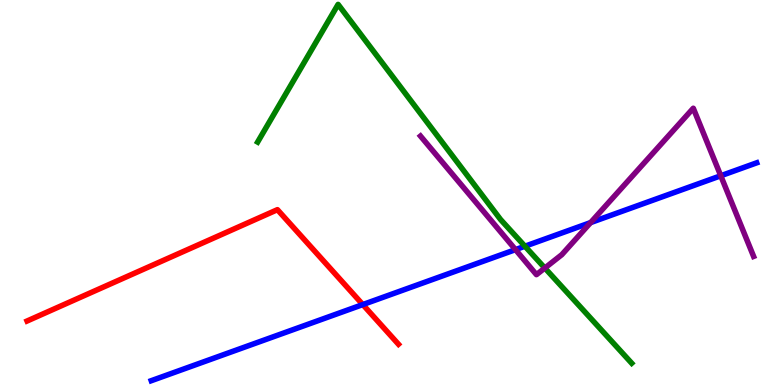[{'lines': ['blue', 'red'], 'intersections': [{'x': 4.68, 'y': 2.09}]}, {'lines': ['green', 'red'], 'intersections': []}, {'lines': ['purple', 'red'], 'intersections': []}, {'lines': ['blue', 'green'], 'intersections': [{'x': 6.77, 'y': 3.6}]}, {'lines': ['blue', 'purple'], 'intersections': [{'x': 6.65, 'y': 3.52}, {'x': 7.62, 'y': 4.22}, {'x': 9.3, 'y': 5.43}]}, {'lines': ['green', 'purple'], 'intersections': [{'x': 7.03, 'y': 3.04}]}]